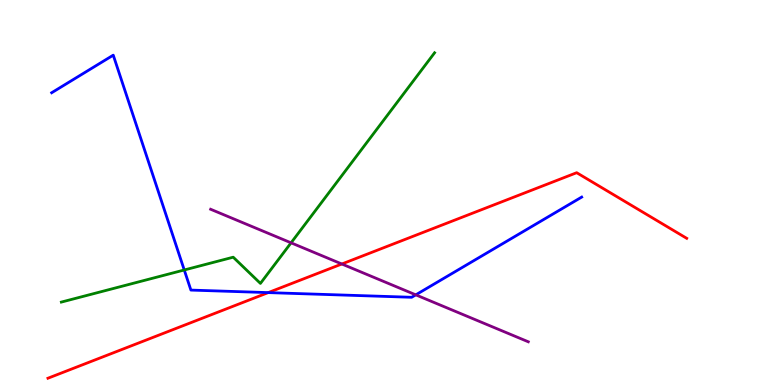[{'lines': ['blue', 'red'], 'intersections': [{'x': 3.46, 'y': 2.4}]}, {'lines': ['green', 'red'], 'intersections': []}, {'lines': ['purple', 'red'], 'intersections': [{'x': 4.41, 'y': 3.14}]}, {'lines': ['blue', 'green'], 'intersections': [{'x': 2.38, 'y': 2.99}]}, {'lines': ['blue', 'purple'], 'intersections': [{'x': 5.36, 'y': 2.34}]}, {'lines': ['green', 'purple'], 'intersections': [{'x': 3.76, 'y': 3.69}]}]